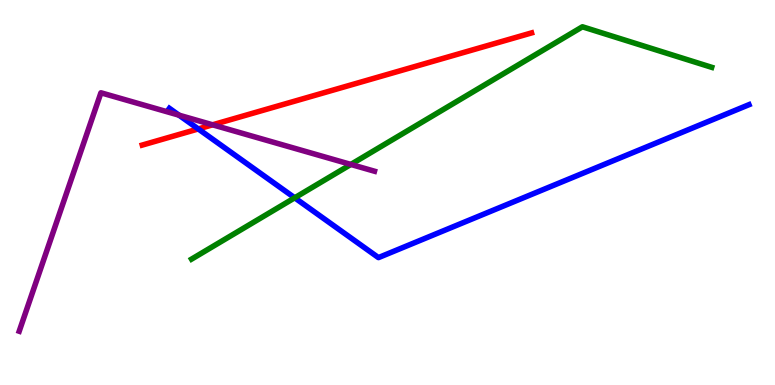[{'lines': ['blue', 'red'], 'intersections': [{'x': 2.56, 'y': 6.65}]}, {'lines': ['green', 'red'], 'intersections': []}, {'lines': ['purple', 'red'], 'intersections': [{'x': 2.74, 'y': 6.76}]}, {'lines': ['blue', 'green'], 'intersections': [{'x': 3.8, 'y': 4.86}]}, {'lines': ['blue', 'purple'], 'intersections': [{'x': 2.31, 'y': 7.01}]}, {'lines': ['green', 'purple'], 'intersections': [{'x': 4.53, 'y': 5.73}]}]